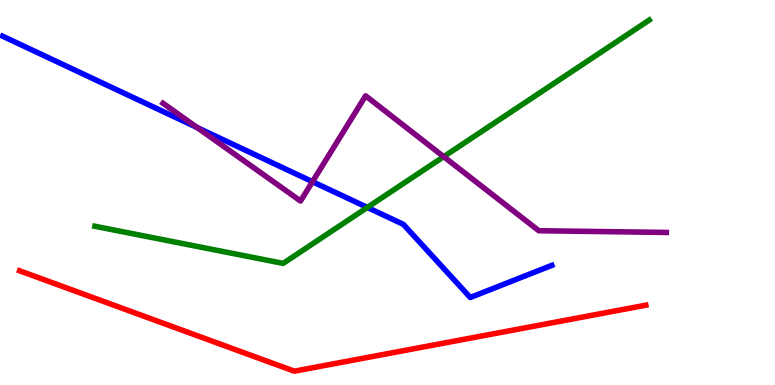[{'lines': ['blue', 'red'], 'intersections': []}, {'lines': ['green', 'red'], 'intersections': []}, {'lines': ['purple', 'red'], 'intersections': []}, {'lines': ['blue', 'green'], 'intersections': [{'x': 4.74, 'y': 4.61}]}, {'lines': ['blue', 'purple'], 'intersections': [{'x': 2.54, 'y': 6.69}, {'x': 4.03, 'y': 5.28}]}, {'lines': ['green', 'purple'], 'intersections': [{'x': 5.73, 'y': 5.93}]}]